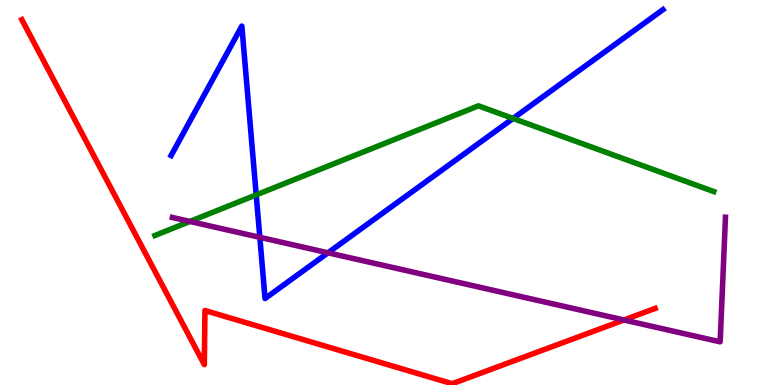[{'lines': ['blue', 'red'], 'intersections': []}, {'lines': ['green', 'red'], 'intersections': []}, {'lines': ['purple', 'red'], 'intersections': [{'x': 8.05, 'y': 1.69}]}, {'lines': ['blue', 'green'], 'intersections': [{'x': 3.31, 'y': 4.94}, {'x': 6.62, 'y': 6.92}]}, {'lines': ['blue', 'purple'], 'intersections': [{'x': 3.35, 'y': 3.84}, {'x': 4.23, 'y': 3.43}]}, {'lines': ['green', 'purple'], 'intersections': [{'x': 2.45, 'y': 4.25}]}]